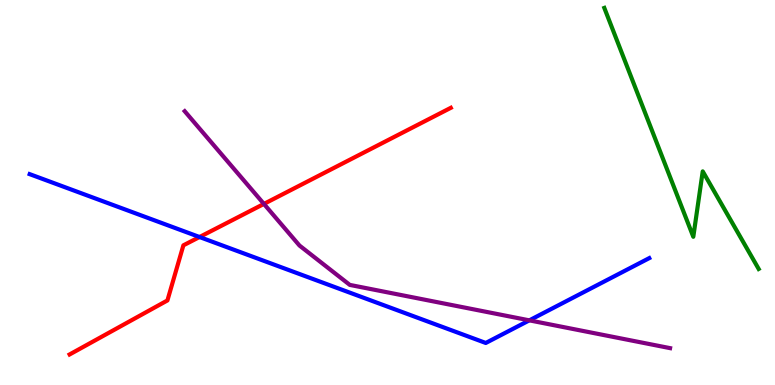[{'lines': ['blue', 'red'], 'intersections': [{'x': 2.57, 'y': 3.84}]}, {'lines': ['green', 'red'], 'intersections': []}, {'lines': ['purple', 'red'], 'intersections': [{'x': 3.41, 'y': 4.7}]}, {'lines': ['blue', 'green'], 'intersections': []}, {'lines': ['blue', 'purple'], 'intersections': [{'x': 6.83, 'y': 1.68}]}, {'lines': ['green', 'purple'], 'intersections': []}]